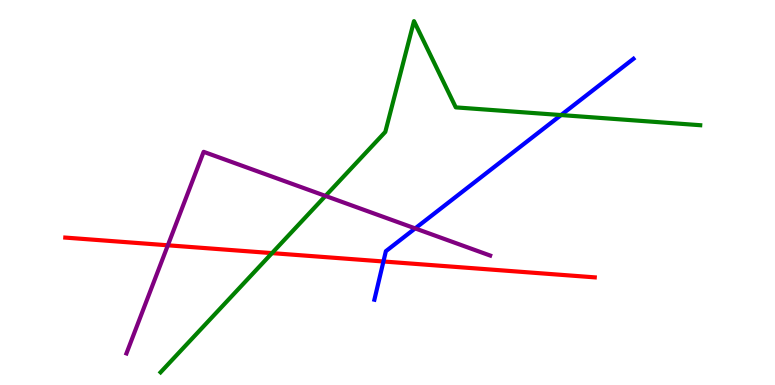[{'lines': ['blue', 'red'], 'intersections': [{'x': 4.95, 'y': 3.21}]}, {'lines': ['green', 'red'], 'intersections': [{'x': 3.51, 'y': 3.43}]}, {'lines': ['purple', 'red'], 'intersections': [{'x': 2.17, 'y': 3.63}]}, {'lines': ['blue', 'green'], 'intersections': [{'x': 7.24, 'y': 7.01}]}, {'lines': ['blue', 'purple'], 'intersections': [{'x': 5.36, 'y': 4.07}]}, {'lines': ['green', 'purple'], 'intersections': [{'x': 4.2, 'y': 4.91}]}]